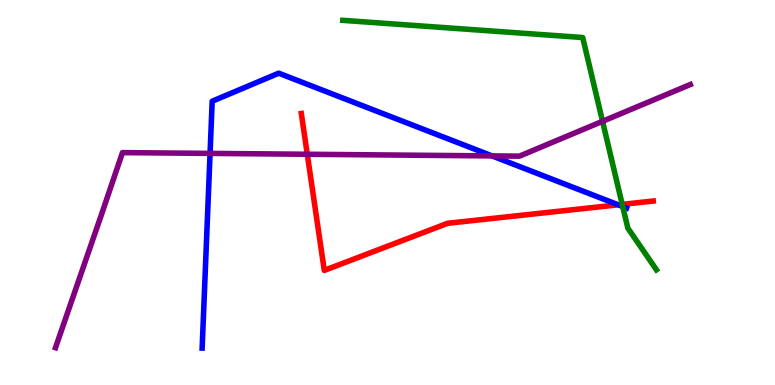[{'lines': ['blue', 'red'], 'intersections': [{'x': 7.98, 'y': 4.68}]}, {'lines': ['green', 'red'], 'intersections': [{'x': 8.03, 'y': 4.69}]}, {'lines': ['purple', 'red'], 'intersections': [{'x': 3.96, 'y': 5.99}]}, {'lines': ['blue', 'green'], 'intersections': [{'x': 8.04, 'y': 4.64}]}, {'lines': ['blue', 'purple'], 'intersections': [{'x': 2.71, 'y': 6.02}, {'x': 6.35, 'y': 5.95}]}, {'lines': ['green', 'purple'], 'intersections': [{'x': 7.77, 'y': 6.85}]}]